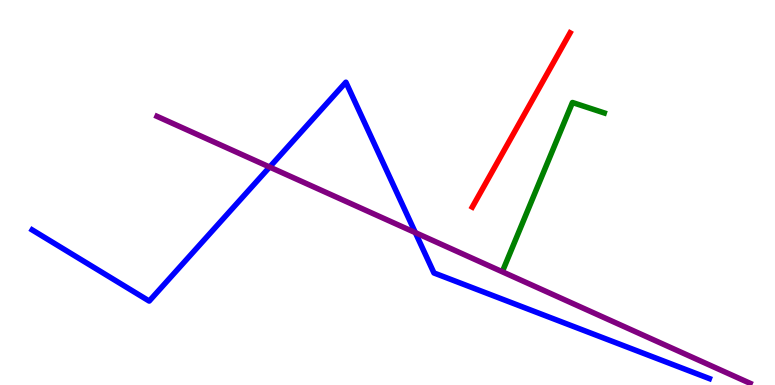[{'lines': ['blue', 'red'], 'intersections': []}, {'lines': ['green', 'red'], 'intersections': []}, {'lines': ['purple', 'red'], 'intersections': []}, {'lines': ['blue', 'green'], 'intersections': []}, {'lines': ['blue', 'purple'], 'intersections': [{'x': 3.48, 'y': 5.66}, {'x': 5.36, 'y': 3.96}]}, {'lines': ['green', 'purple'], 'intersections': []}]